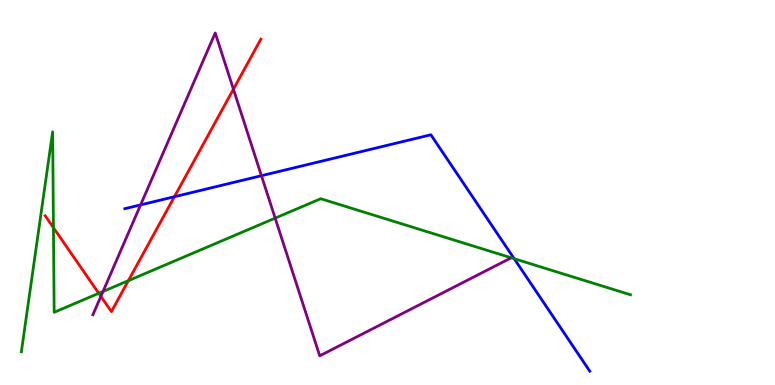[{'lines': ['blue', 'red'], 'intersections': [{'x': 2.25, 'y': 4.89}]}, {'lines': ['green', 'red'], 'intersections': [{'x': 0.69, 'y': 4.09}, {'x': 1.27, 'y': 2.38}, {'x': 1.66, 'y': 2.71}]}, {'lines': ['purple', 'red'], 'intersections': [{'x': 1.3, 'y': 2.3}, {'x': 3.01, 'y': 7.68}]}, {'lines': ['blue', 'green'], 'intersections': [{'x': 6.63, 'y': 3.28}]}, {'lines': ['blue', 'purple'], 'intersections': [{'x': 1.81, 'y': 4.68}, {'x': 3.37, 'y': 5.44}]}, {'lines': ['green', 'purple'], 'intersections': [{'x': 1.33, 'y': 2.43}, {'x': 3.55, 'y': 4.33}]}]